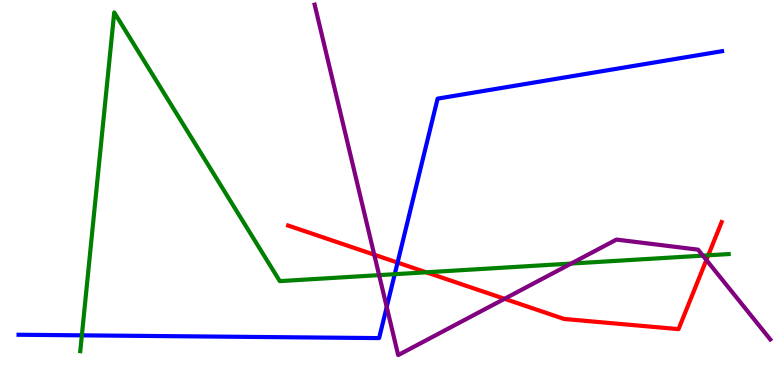[{'lines': ['blue', 'red'], 'intersections': [{'x': 5.13, 'y': 3.18}]}, {'lines': ['green', 'red'], 'intersections': [{'x': 5.5, 'y': 2.93}, {'x': 9.14, 'y': 3.37}]}, {'lines': ['purple', 'red'], 'intersections': [{'x': 4.83, 'y': 3.38}, {'x': 6.51, 'y': 2.24}, {'x': 9.11, 'y': 3.25}]}, {'lines': ['blue', 'green'], 'intersections': [{'x': 1.06, 'y': 1.29}, {'x': 5.09, 'y': 2.88}]}, {'lines': ['blue', 'purple'], 'intersections': [{'x': 4.99, 'y': 2.03}]}, {'lines': ['green', 'purple'], 'intersections': [{'x': 4.89, 'y': 2.85}, {'x': 7.37, 'y': 3.15}, {'x': 9.07, 'y': 3.36}]}]